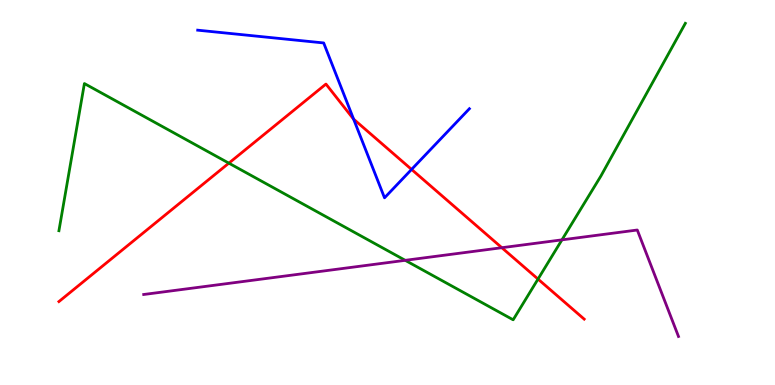[{'lines': ['blue', 'red'], 'intersections': [{'x': 4.56, 'y': 6.9}, {'x': 5.31, 'y': 5.6}]}, {'lines': ['green', 'red'], 'intersections': [{'x': 2.95, 'y': 5.76}, {'x': 6.94, 'y': 2.75}]}, {'lines': ['purple', 'red'], 'intersections': [{'x': 6.48, 'y': 3.57}]}, {'lines': ['blue', 'green'], 'intersections': []}, {'lines': ['blue', 'purple'], 'intersections': []}, {'lines': ['green', 'purple'], 'intersections': [{'x': 5.23, 'y': 3.24}, {'x': 7.25, 'y': 3.77}]}]